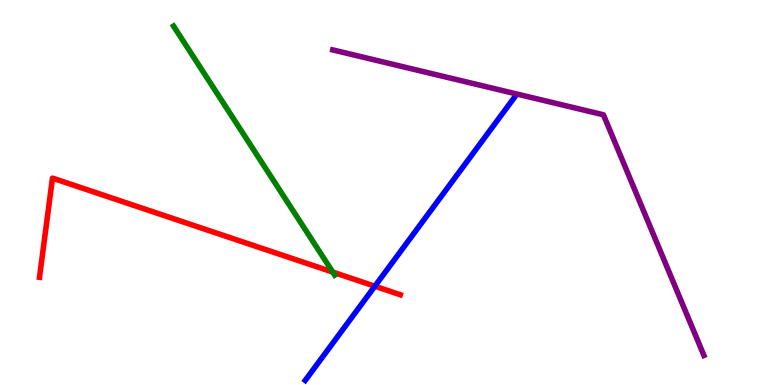[{'lines': ['blue', 'red'], 'intersections': [{'x': 4.84, 'y': 2.57}]}, {'lines': ['green', 'red'], 'intersections': [{'x': 4.29, 'y': 2.93}]}, {'lines': ['purple', 'red'], 'intersections': []}, {'lines': ['blue', 'green'], 'intersections': []}, {'lines': ['blue', 'purple'], 'intersections': []}, {'lines': ['green', 'purple'], 'intersections': []}]